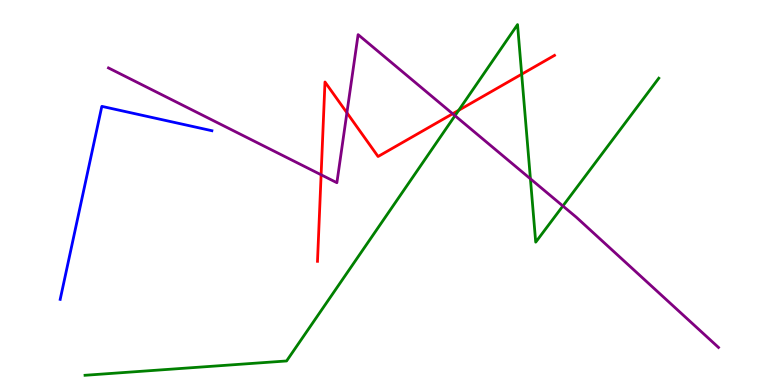[{'lines': ['blue', 'red'], 'intersections': []}, {'lines': ['green', 'red'], 'intersections': [{'x': 5.92, 'y': 7.14}, {'x': 6.73, 'y': 8.07}]}, {'lines': ['purple', 'red'], 'intersections': [{'x': 4.14, 'y': 5.46}, {'x': 4.48, 'y': 7.07}, {'x': 5.84, 'y': 7.05}]}, {'lines': ['blue', 'green'], 'intersections': []}, {'lines': ['blue', 'purple'], 'intersections': []}, {'lines': ['green', 'purple'], 'intersections': [{'x': 5.87, 'y': 6.99}, {'x': 6.84, 'y': 5.36}, {'x': 7.26, 'y': 4.65}]}]